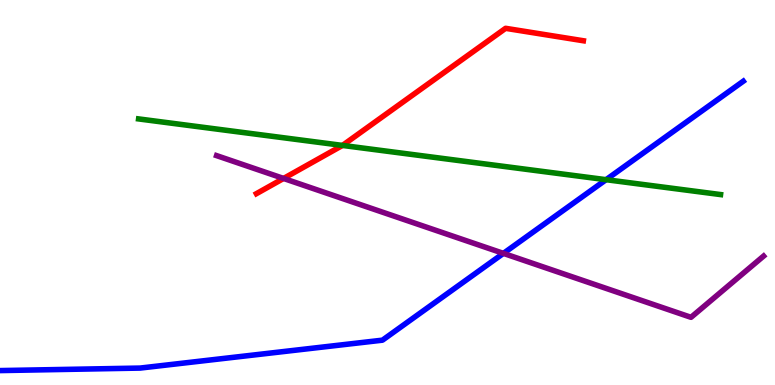[{'lines': ['blue', 'red'], 'intersections': []}, {'lines': ['green', 'red'], 'intersections': [{'x': 4.42, 'y': 6.22}]}, {'lines': ['purple', 'red'], 'intersections': [{'x': 3.66, 'y': 5.37}]}, {'lines': ['blue', 'green'], 'intersections': [{'x': 7.82, 'y': 5.33}]}, {'lines': ['blue', 'purple'], 'intersections': [{'x': 6.5, 'y': 3.42}]}, {'lines': ['green', 'purple'], 'intersections': []}]